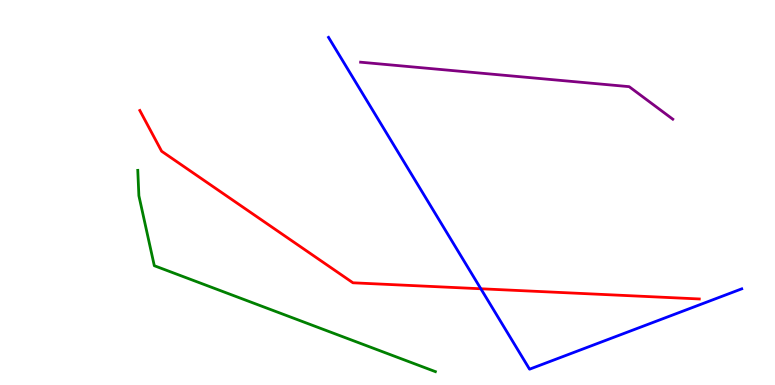[{'lines': ['blue', 'red'], 'intersections': [{'x': 6.2, 'y': 2.5}]}, {'lines': ['green', 'red'], 'intersections': []}, {'lines': ['purple', 'red'], 'intersections': []}, {'lines': ['blue', 'green'], 'intersections': []}, {'lines': ['blue', 'purple'], 'intersections': []}, {'lines': ['green', 'purple'], 'intersections': []}]